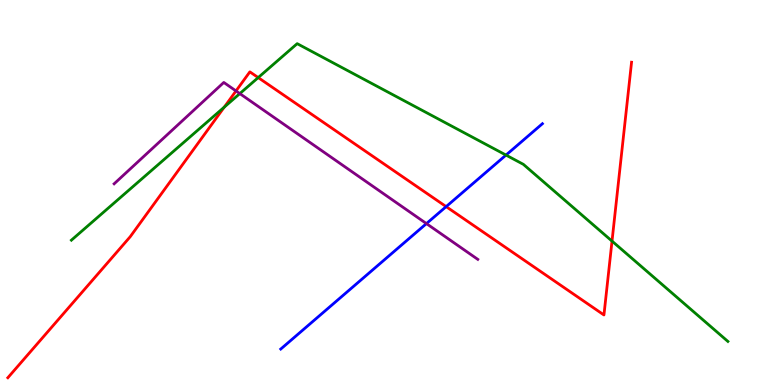[{'lines': ['blue', 'red'], 'intersections': [{'x': 5.76, 'y': 4.63}]}, {'lines': ['green', 'red'], 'intersections': [{'x': 2.89, 'y': 7.22}, {'x': 3.33, 'y': 7.98}, {'x': 7.9, 'y': 3.74}]}, {'lines': ['purple', 'red'], 'intersections': [{'x': 3.05, 'y': 7.64}]}, {'lines': ['blue', 'green'], 'intersections': [{'x': 6.53, 'y': 5.97}]}, {'lines': ['blue', 'purple'], 'intersections': [{'x': 5.5, 'y': 4.19}]}, {'lines': ['green', 'purple'], 'intersections': [{'x': 3.09, 'y': 7.57}]}]